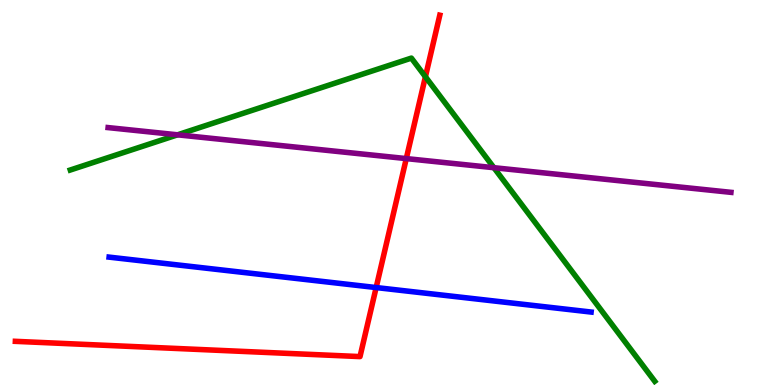[{'lines': ['blue', 'red'], 'intersections': [{'x': 4.85, 'y': 2.53}]}, {'lines': ['green', 'red'], 'intersections': [{'x': 5.49, 'y': 8.01}]}, {'lines': ['purple', 'red'], 'intersections': [{'x': 5.24, 'y': 5.88}]}, {'lines': ['blue', 'green'], 'intersections': []}, {'lines': ['blue', 'purple'], 'intersections': []}, {'lines': ['green', 'purple'], 'intersections': [{'x': 2.29, 'y': 6.5}, {'x': 6.37, 'y': 5.64}]}]